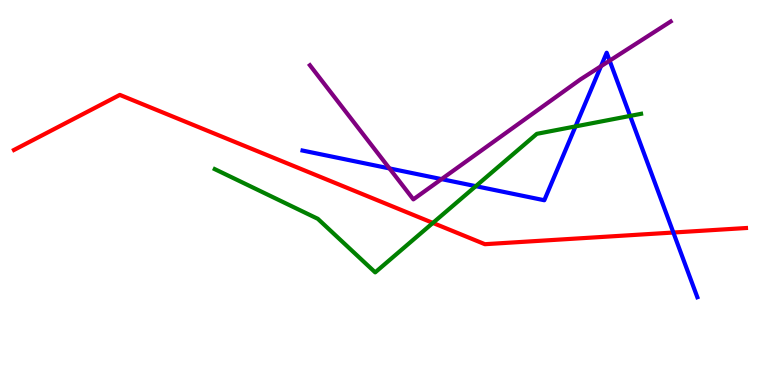[{'lines': ['blue', 'red'], 'intersections': [{'x': 8.69, 'y': 3.96}]}, {'lines': ['green', 'red'], 'intersections': [{'x': 5.59, 'y': 4.21}]}, {'lines': ['purple', 'red'], 'intersections': []}, {'lines': ['blue', 'green'], 'intersections': [{'x': 6.14, 'y': 5.16}, {'x': 7.43, 'y': 6.72}, {'x': 8.13, 'y': 6.99}]}, {'lines': ['blue', 'purple'], 'intersections': [{'x': 5.03, 'y': 5.63}, {'x': 5.7, 'y': 5.35}, {'x': 7.75, 'y': 8.28}, {'x': 7.87, 'y': 8.42}]}, {'lines': ['green', 'purple'], 'intersections': []}]